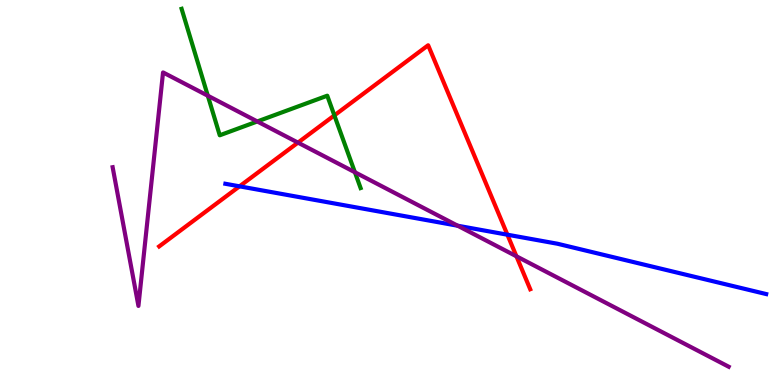[{'lines': ['blue', 'red'], 'intersections': [{'x': 3.09, 'y': 5.16}, {'x': 6.55, 'y': 3.9}]}, {'lines': ['green', 'red'], 'intersections': [{'x': 4.31, 'y': 7.0}]}, {'lines': ['purple', 'red'], 'intersections': [{'x': 3.84, 'y': 6.3}, {'x': 6.66, 'y': 3.34}]}, {'lines': ['blue', 'green'], 'intersections': []}, {'lines': ['blue', 'purple'], 'intersections': [{'x': 5.91, 'y': 4.14}]}, {'lines': ['green', 'purple'], 'intersections': [{'x': 2.68, 'y': 7.51}, {'x': 3.32, 'y': 6.85}, {'x': 4.58, 'y': 5.53}]}]